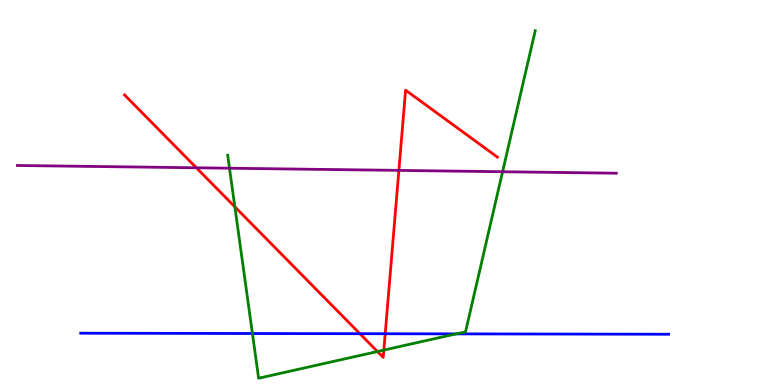[{'lines': ['blue', 'red'], 'intersections': [{'x': 4.64, 'y': 1.33}, {'x': 4.97, 'y': 1.33}]}, {'lines': ['green', 'red'], 'intersections': [{'x': 3.03, 'y': 4.63}, {'x': 4.87, 'y': 0.869}, {'x': 4.95, 'y': 0.907}]}, {'lines': ['purple', 'red'], 'intersections': [{'x': 2.53, 'y': 5.64}, {'x': 5.15, 'y': 5.57}]}, {'lines': ['blue', 'green'], 'intersections': [{'x': 3.26, 'y': 1.34}, {'x': 5.89, 'y': 1.33}]}, {'lines': ['blue', 'purple'], 'intersections': []}, {'lines': ['green', 'purple'], 'intersections': [{'x': 2.96, 'y': 5.63}, {'x': 6.48, 'y': 5.54}]}]